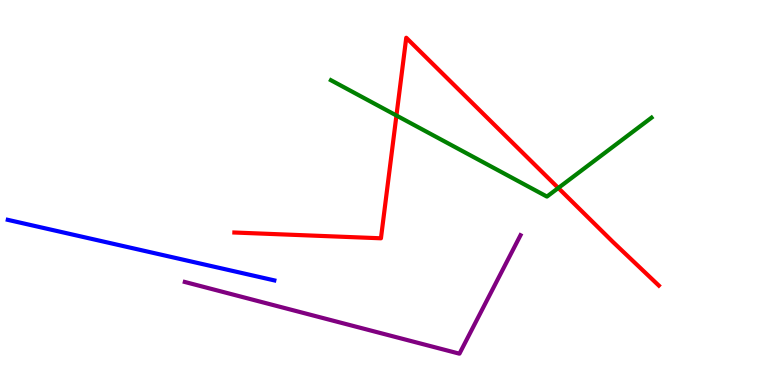[{'lines': ['blue', 'red'], 'intersections': []}, {'lines': ['green', 'red'], 'intersections': [{'x': 5.12, 'y': 7.0}, {'x': 7.2, 'y': 5.12}]}, {'lines': ['purple', 'red'], 'intersections': []}, {'lines': ['blue', 'green'], 'intersections': []}, {'lines': ['blue', 'purple'], 'intersections': []}, {'lines': ['green', 'purple'], 'intersections': []}]